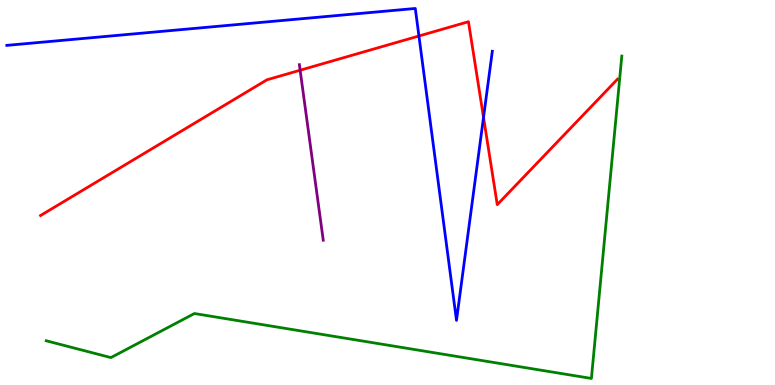[{'lines': ['blue', 'red'], 'intersections': [{'x': 5.41, 'y': 9.07}, {'x': 6.24, 'y': 6.95}]}, {'lines': ['green', 'red'], 'intersections': []}, {'lines': ['purple', 'red'], 'intersections': [{'x': 3.87, 'y': 8.18}]}, {'lines': ['blue', 'green'], 'intersections': []}, {'lines': ['blue', 'purple'], 'intersections': []}, {'lines': ['green', 'purple'], 'intersections': []}]